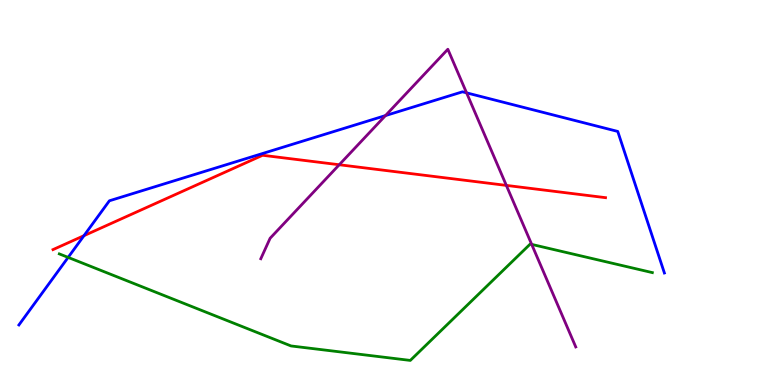[{'lines': ['blue', 'red'], 'intersections': [{'x': 1.08, 'y': 3.88}]}, {'lines': ['green', 'red'], 'intersections': []}, {'lines': ['purple', 'red'], 'intersections': [{'x': 4.38, 'y': 5.72}, {'x': 6.53, 'y': 5.18}]}, {'lines': ['blue', 'green'], 'intersections': [{'x': 0.879, 'y': 3.31}]}, {'lines': ['blue', 'purple'], 'intersections': [{'x': 4.97, 'y': 7.0}, {'x': 6.02, 'y': 7.59}]}, {'lines': ['green', 'purple'], 'intersections': [{'x': 6.86, 'y': 3.65}]}]